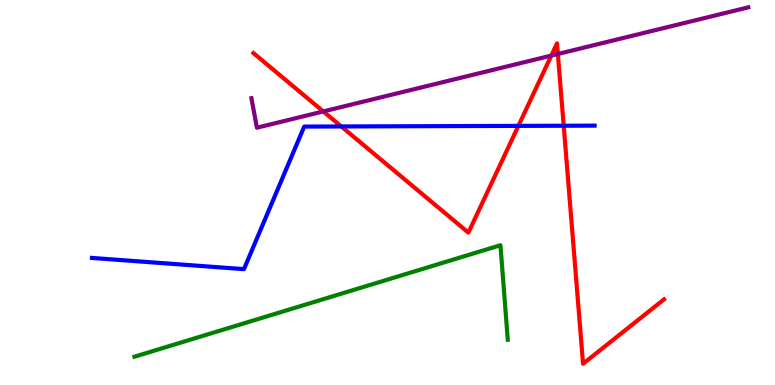[{'lines': ['blue', 'red'], 'intersections': [{'x': 4.4, 'y': 6.72}, {'x': 6.69, 'y': 6.73}, {'x': 7.27, 'y': 6.73}]}, {'lines': ['green', 'red'], 'intersections': []}, {'lines': ['purple', 'red'], 'intersections': [{'x': 4.17, 'y': 7.11}, {'x': 7.11, 'y': 8.56}, {'x': 7.2, 'y': 8.6}]}, {'lines': ['blue', 'green'], 'intersections': []}, {'lines': ['blue', 'purple'], 'intersections': []}, {'lines': ['green', 'purple'], 'intersections': []}]